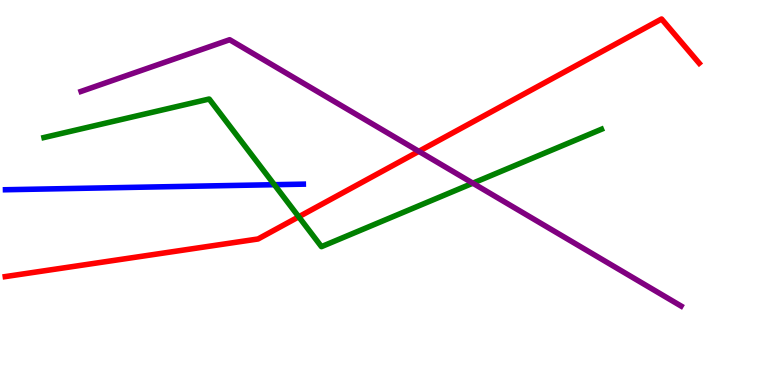[{'lines': ['blue', 'red'], 'intersections': []}, {'lines': ['green', 'red'], 'intersections': [{'x': 3.85, 'y': 4.37}]}, {'lines': ['purple', 'red'], 'intersections': [{'x': 5.4, 'y': 6.07}]}, {'lines': ['blue', 'green'], 'intersections': [{'x': 3.54, 'y': 5.2}]}, {'lines': ['blue', 'purple'], 'intersections': []}, {'lines': ['green', 'purple'], 'intersections': [{'x': 6.1, 'y': 5.24}]}]